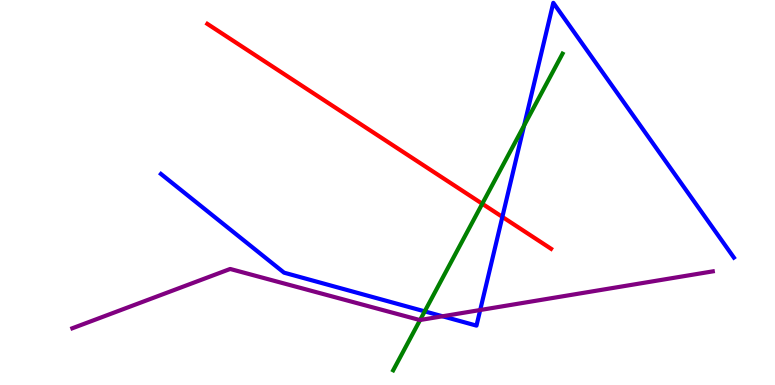[{'lines': ['blue', 'red'], 'intersections': [{'x': 6.48, 'y': 4.37}]}, {'lines': ['green', 'red'], 'intersections': [{'x': 6.22, 'y': 4.71}]}, {'lines': ['purple', 'red'], 'intersections': []}, {'lines': ['blue', 'green'], 'intersections': [{'x': 5.48, 'y': 1.91}, {'x': 6.76, 'y': 6.74}]}, {'lines': ['blue', 'purple'], 'intersections': [{'x': 5.71, 'y': 1.79}, {'x': 6.2, 'y': 1.95}]}, {'lines': ['green', 'purple'], 'intersections': [{'x': 5.42, 'y': 1.69}]}]